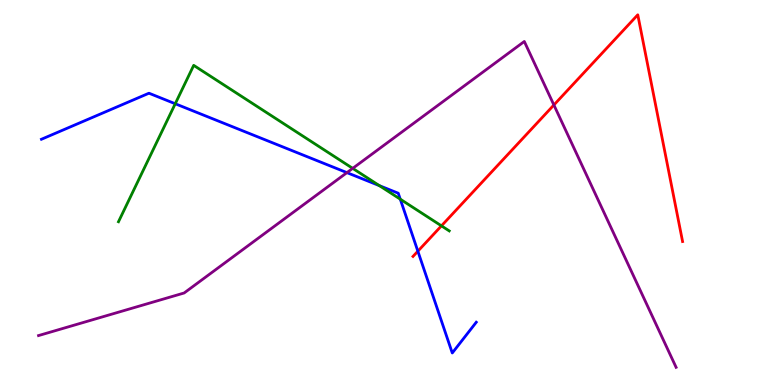[{'lines': ['blue', 'red'], 'intersections': [{'x': 5.39, 'y': 3.48}]}, {'lines': ['green', 'red'], 'intersections': [{'x': 5.7, 'y': 4.13}]}, {'lines': ['purple', 'red'], 'intersections': [{'x': 7.15, 'y': 7.27}]}, {'lines': ['blue', 'green'], 'intersections': [{'x': 2.26, 'y': 7.31}, {'x': 4.9, 'y': 5.18}, {'x': 5.16, 'y': 4.83}]}, {'lines': ['blue', 'purple'], 'intersections': [{'x': 4.48, 'y': 5.52}]}, {'lines': ['green', 'purple'], 'intersections': [{'x': 4.55, 'y': 5.63}]}]